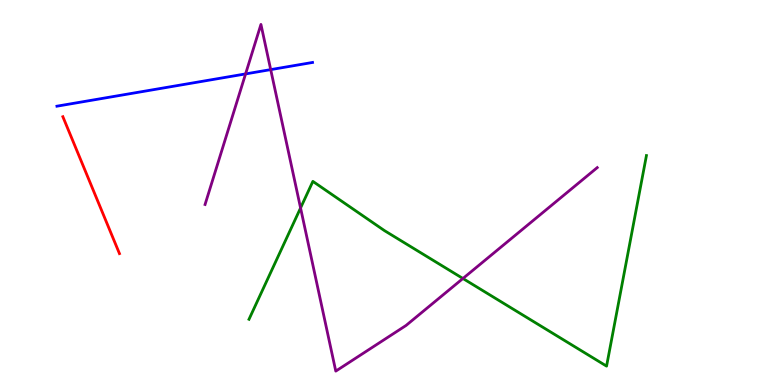[{'lines': ['blue', 'red'], 'intersections': []}, {'lines': ['green', 'red'], 'intersections': []}, {'lines': ['purple', 'red'], 'intersections': []}, {'lines': ['blue', 'green'], 'intersections': []}, {'lines': ['blue', 'purple'], 'intersections': [{'x': 3.17, 'y': 8.08}, {'x': 3.49, 'y': 8.19}]}, {'lines': ['green', 'purple'], 'intersections': [{'x': 3.88, 'y': 4.6}, {'x': 5.97, 'y': 2.77}]}]